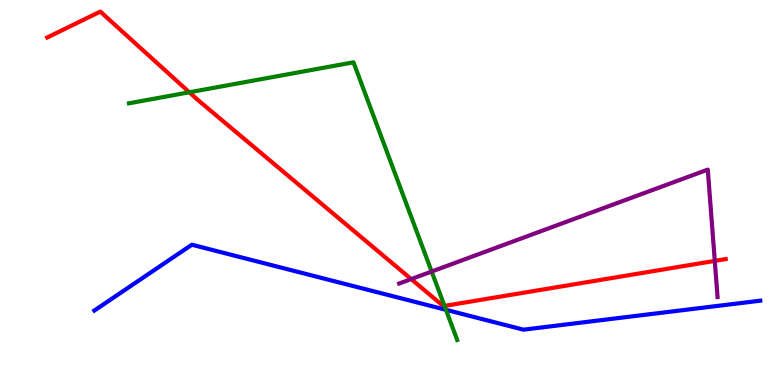[{'lines': ['blue', 'red'], 'intersections': []}, {'lines': ['green', 'red'], 'intersections': [{'x': 2.44, 'y': 7.6}, {'x': 5.74, 'y': 2.05}]}, {'lines': ['purple', 'red'], 'intersections': [{'x': 5.31, 'y': 2.75}, {'x': 9.22, 'y': 3.22}]}, {'lines': ['blue', 'green'], 'intersections': [{'x': 5.75, 'y': 1.95}]}, {'lines': ['blue', 'purple'], 'intersections': []}, {'lines': ['green', 'purple'], 'intersections': [{'x': 5.57, 'y': 2.95}]}]